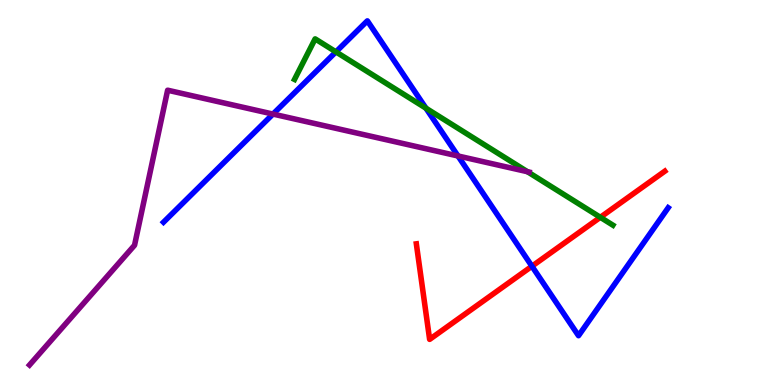[{'lines': ['blue', 'red'], 'intersections': [{'x': 6.86, 'y': 3.08}]}, {'lines': ['green', 'red'], 'intersections': [{'x': 7.75, 'y': 4.36}]}, {'lines': ['purple', 'red'], 'intersections': []}, {'lines': ['blue', 'green'], 'intersections': [{'x': 4.33, 'y': 8.65}, {'x': 5.5, 'y': 7.19}]}, {'lines': ['blue', 'purple'], 'intersections': [{'x': 3.52, 'y': 7.04}, {'x': 5.91, 'y': 5.95}]}, {'lines': ['green', 'purple'], 'intersections': [{'x': 6.81, 'y': 5.54}]}]